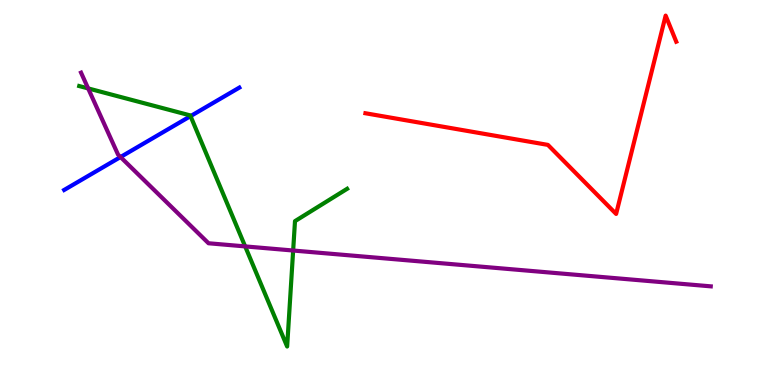[{'lines': ['blue', 'red'], 'intersections': []}, {'lines': ['green', 'red'], 'intersections': []}, {'lines': ['purple', 'red'], 'intersections': []}, {'lines': ['blue', 'green'], 'intersections': [{'x': 2.46, 'y': 6.98}]}, {'lines': ['blue', 'purple'], 'intersections': [{'x': 1.56, 'y': 5.92}]}, {'lines': ['green', 'purple'], 'intersections': [{'x': 1.14, 'y': 7.7}, {'x': 3.16, 'y': 3.6}, {'x': 3.78, 'y': 3.49}]}]